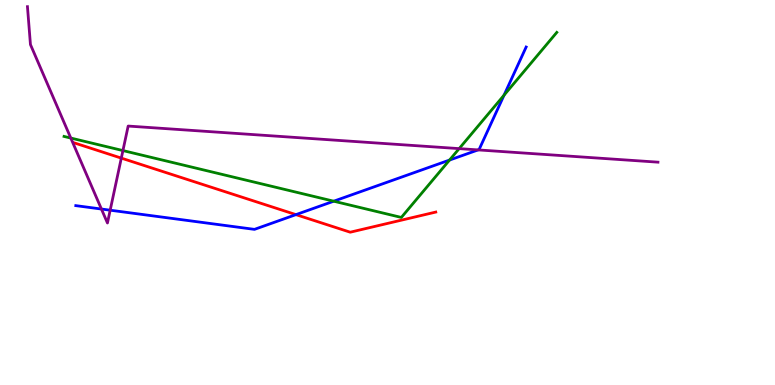[{'lines': ['blue', 'red'], 'intersections': [{'x': 3.82, 'y': 4.43}]}, {'lines': ['green', 'red'], 'intersections': []}, {'lines': ['purple', 'red'], 'intersections': [{'x': 1.57, 'y': 5.89}]}, {'lines': ['blue', 'green'], 'intersections': [{'x': 4.31, 'y': 4.77}, {'x': 5.8, 'y': 5.84}, {'x': 6.5, 'y': 7.53}]}, {'lines': ['blue', 'purple'], 'intersections': [{'x': 1.31, 'y': 4.57}, {'x': 1.42, 'y': 4.54}, {'x': 6.17, 'y': 6.11}]}, {'lines': ['green', 'purple'], 'intersections': [{'x': 0.913, 'y': 6.41}, {'x': 1.59, 'y': 6.09}, {'x': 5.92, 'y': 6.14}]}]